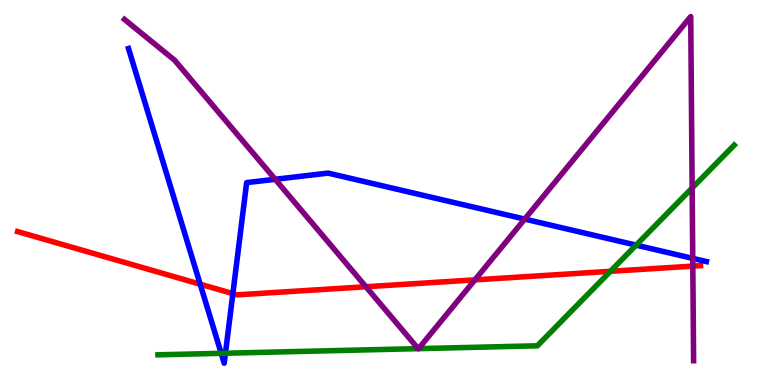[{'lines': ['blue', 'red'], 'intersections': [{'x': 2.58, 'y': 2.62}, {'x': 3.0, 'y': 2.37}]}, {'lines': ['green', 'red'], 'intersections': [{'x': 7.88, 'y': 2.95}]}, {'lines': ['purple', 'red'], 'intersections': [{'x': 4.72, 'y': 2.55}, {'x': 6.13, 'y': 2.73}, {'x': 8.94, 'y': 3.09}]}, {'lines': ['blue', 'green'], 'intersections': [{'x': 2.85, 'y': 0.823}, {'x': 2.91, 'y': 0.826}, {'x': 8.21, 'y': 3.63}]}, {'lines': ['blue', 'purple'], 'intersections': [{'x': 3.55, 'y': 5.34}, {'x': 6.77, 'y': 4.31}, {'x': 8.94, 'y': 3.29}]}, {'lines': ['green', 'purple'], 'intersections': [{'x': 5.4, 'y': 0.944}, {'x': 5.4, 'y': 0.945}, {'x': 8.93, 'y': 5.12}]}]